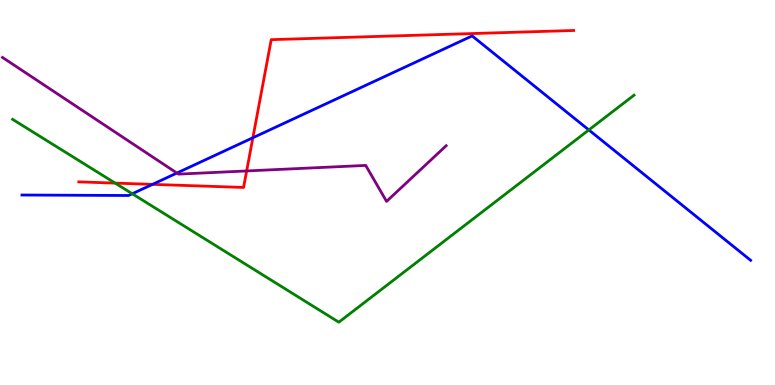[{'lines': ['blue', 'red'], 'intersections': [{'x': 1.97, 'y': 5.21}, {'x': 3.26, 'y': 6.42}]}, {'lines': ['green', 'red'], 'intersections': [{'x': 1.49, 'y': 5.24}]}, {'lines': ['purple', 'red'], 'intersections': [{'x': 3.18, 'y': 5.56}]}, {'lines': ['blue', 'green'], 'intersections': [{'x': 1.71, 'y': 4.97}, {'x': 7.6, 'y': 6.63}]}, {'lines': ['blue', 'purple'], 'intersections': [{'x': 2.28, 'y': 5.51}]}, {'lines': ['green', 'purple'], 'intersections': []}]